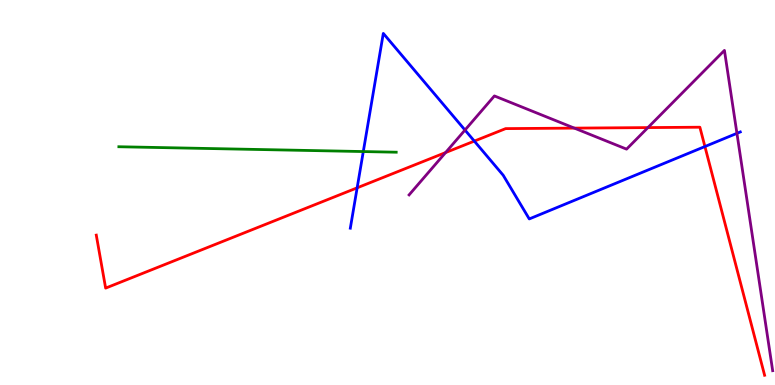[{'lines': ['blue', 'red'], 'intersections': [{'x': 4.61, 'y': 5.12}, {'x': 6.12, 'y': 6.34}, {'x': 9.1, 'y': 6.19}]}, {'lines': ['green', 'red'], 'intersections': []}, {'lines': ['purple', 'red'], 'intersections': [{'x': 5.75, 'y': 6.04}, {'x': 7.41, 'y': 6.67}, {'x': 8.36, 'y': 6.69}]}, {'lines': ['blue', 'green'], 'intersections': [{'x': 4.69, 'y': 6.06}]}, {'lines': ['blue', 'purple'], 'intersections': [{'x': 6.0, 'y': 6.62}, {'x': 9.51, 'y': 6.54}]}, {'lines': ['green', 'purple'], 'intersections': []}]